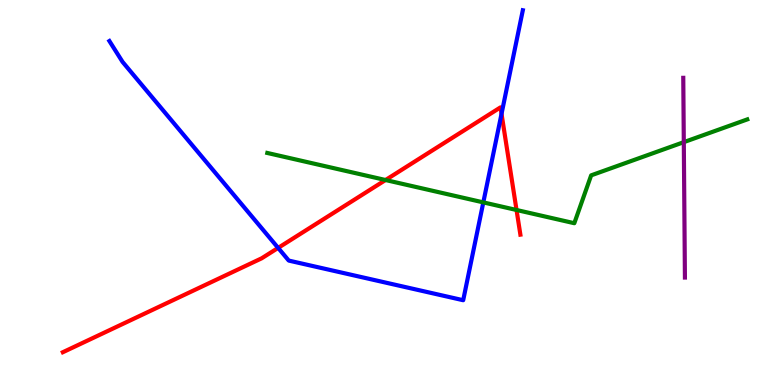[{'lines': ['blue', 'red'], 'intersections': [{'x': 3.59, 'y': 3.56}, {'x': 6.47, 'y': 7.04}]}, {'lines': ['green', 'red'], 'intersections': [{'x': 4.97, 'y': 5.32}, {'x': 6.66, 'y': 4.55}]}, {'lines': ['purple', 'red'], 'intersections': []}, {'lines': ['blue', 'green'], 'intersections': [{'x': 6.24, 'y': 4.74}]}, {'lines': ['blue', 'purple'], 'intersections': []}, {'lines': ['green', 'purple'], 'intersections': [{'x': 8.82, 'y': 6.31}]}]